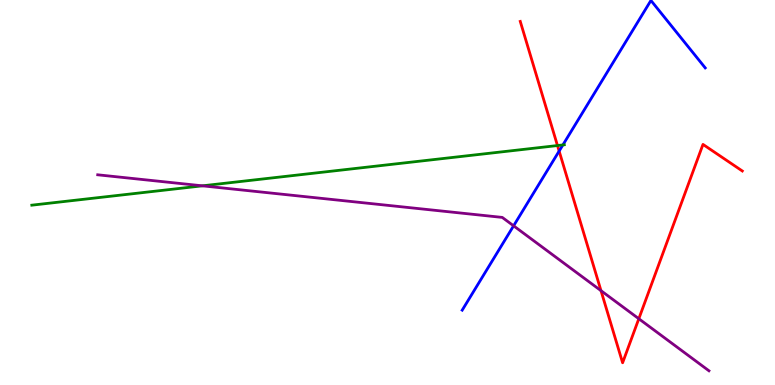[{'lines': ['blue', 'red'], 'intersections': [{'x': 7.21, 'y': 6.08}]}, {'lines': ['green', 'red'], 'intersections': [{'x': 7.19, 'y': 6.22}]}, {'lines': ['purple', 'red'], 'intersections': [{'x': 7.75, 'y': 2.45}, {'x': 8.24, 'y': 1.72}]}, {'lines': ['blue', 'green'], 'intersections': [{'x': 7.26, 'y': 6.24}]}, {'lines': ['blue', 'purple'], 'intersections': [{'x': 6.63, 'y': 4.13}]}, {'lines': ['green', 'purple'], 'intersections': [{'x': 2.61, 'y': 5.17}]}]